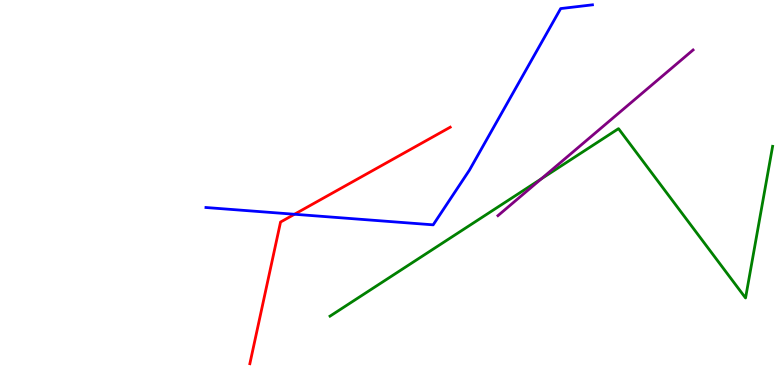[{'lines': ['blue', 'red'], 'intersections': [{'x': 3.8, 'y': 4.43}]}, {'lines': ['green', 'red'], 'intersections': []}, {'lines': ['purple', 'red'], 'intersections': []}, {'lines': ['blue', 'green'], 'intersections': []}, {'lines': ['blue', 'purple'], 'intersections': []}, {'lines': ['green', 'purple'], 'intersections': [{'x': 6.98, 'y': 5.35}]}]